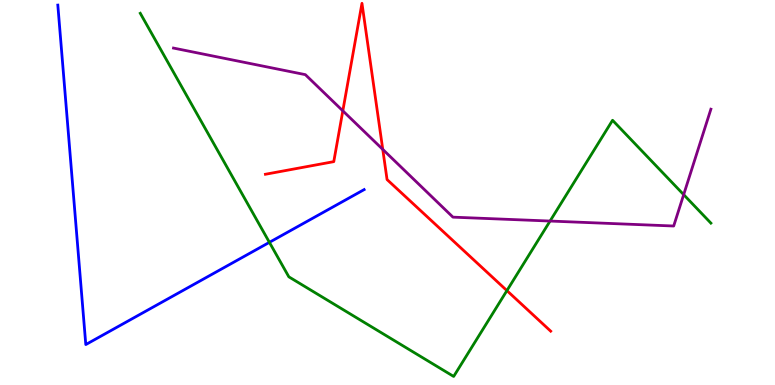[{'lines': ['blue', 'red'], 'intersections': []}, {'lines': ['green', 'red'], 'intersections': [{'x': 6.54, 'y': 2.45}]}, {'lines': ['purple', 'red'], 'intersections': [{'x': 4.42, 'y': 7.12}, {'x': 4.94, 'y': 6.12}]}, {'lines': ['blue', 'green'], 'intersections': [{'x': 3.48, 'y': 3.71}]}, {'lines': ['blue', 'purple'], 'intersections': []}, {'lines': ['green', 'purple'], 'intersections': [{'x': 7.1, 'y': 4.26}, {'x': 8.82, 'y': 4.94}]}]